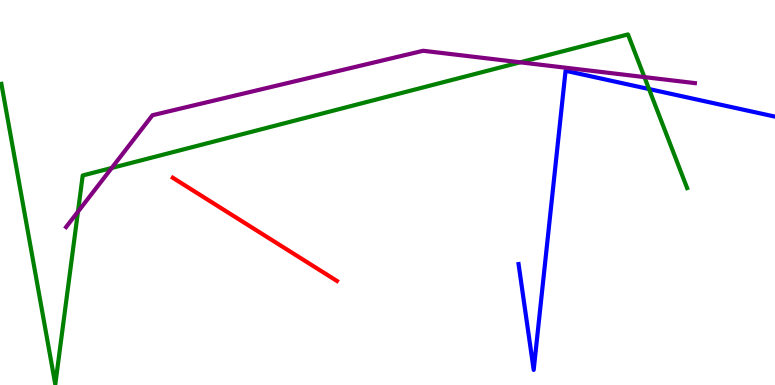[{'lines': ['blue', 'red'], 'intersections': []}, {'lines': ['green', 'red'], 'intersections': []}, {'lines': ['purple', 'red'], 'intersections': []}, {'lines': ['blue', 'green'], 'intersections': [{'x': 8.37, 'y': 7.69}]}, {'lines': ['blue', 'purple'], 'intersections': []}, {'lines': ['green', 'purple'], 'intersections': [{'x': 1.01, 'y': 4.5}, {'x': 1.44, 'y': 5.64}, {'x': 6.71, 'y': 8.38}, {'x': 8.31, 'y': 8.0}]}]